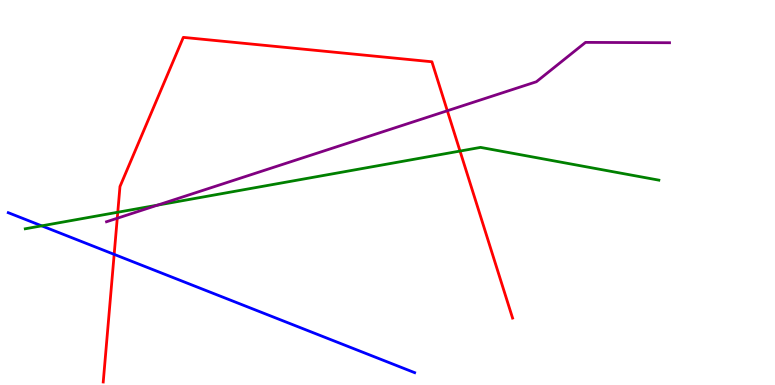[{'lines': ['blue', 'red'], 'intersections': [{'x': 1.47, 'y': 3.39}]}, {'lines': ['green', 'red'], 'intersections': [{'x': 1.52, 'y': 4.49}, {'x': 5.94, 'y': 6.08}]}, {'lines': ['purple', 'red'], 'intersections': [{'x': 1.51, 'y': 4.33}, {'x': 5.77, 'y': 7.12}]}, {'lines': ['blue', 'green'], 'intersections': [{'x': 0.538, 'y': 4.13}]}, {'lines': ['blue', 'purple'], 'intersections': []}, {'lines': ['green', 'purple'], 'intersections': [{'x': 2.03, 'y': 4.67}]}]